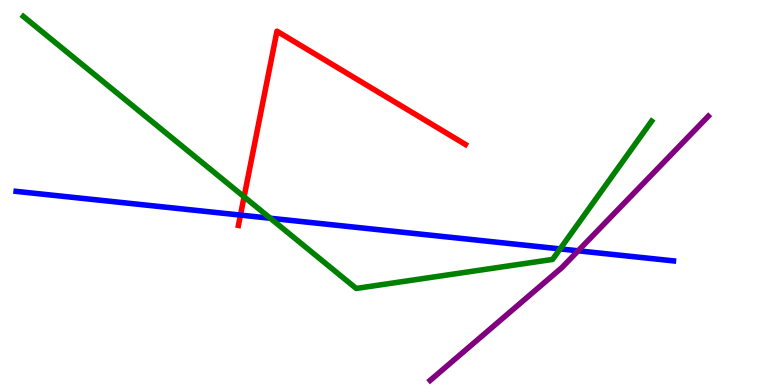[{'lines': ['blue', 'red'], 'intersections': [{'x': 3.1, 'y': 4.41}]}, {'lines': ['green', 'red'], 'intersections': [{'x': 3.15, 'y': 4.89}]}, {'lines': ['purple', 'red'], 'intersections': []}, {'lines': ['blue', 'green'], 'intersections': [{'x': 3.49, 'y': 4.33}, {'x': 7.23, 'y': 3.54}]}, {'lines': ['blue', 'purple'], 'intersections': [{'x': 7.46, 'y': 3.49}]}, {'lines': ['green', 'purple'], 'intersections': []}]